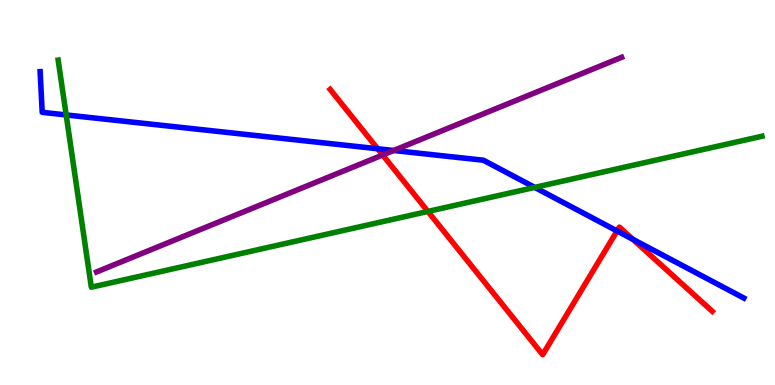[{'lines': ['blue', 'red'], 'intersections': [{'x': 4.87, 'y': 6.14}, {'x': 7.96, 'y': 4.0}, {'x': 8.17, 'y': 3.78}]}, {'lines': ['green', 'red'], 'intersections': [{'x': 5.52, 'y': 4.51}]}, {'lines': ['purple', 'red'], 'intersections': [{'x': 4.94, 'y': 5.97}]}, {'lines': ['blue', 'green'], 'intersections': [{'x': 0.854, 'y': 7.01}, {'x': 6.9, 'y': 5.13}]}, {'lines': ['blue', 'purple'], 'intersections': [{'x': 5.08, 'y': 6.09}]}, {'lines': ['green', 'purple'], 'intersections': []}]